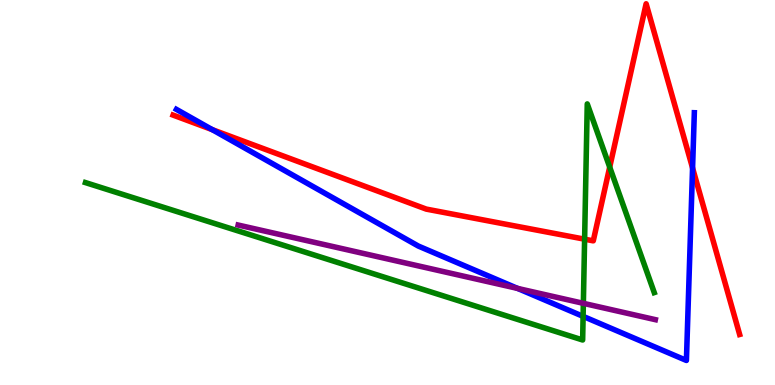[{'lines': ['blue', 'red'], 'intersections': [{'x': 2.74, 'y': 6.63}, {'x': 8.94, 'y': 5.64}]}, {'lines': ['green', 'red'], 'intersections': [{'x': 7.54, 'y': 3.79}, {'x': 7.87, 'y': 5.66}]}, {'lines': ['purple', 'red'], 'intersections': []}, {'lines': ['blue', 'green'], 'intersections': [{'x': 7.52, 'y': 1.78}]}, {'lines': ['blue', 'purple'], 'intersections': [{'x': 6.68, 'y': 2.51}]}, {'lines': ['green', 'purple'], 'intersections': [{'x': 7.53, 'y': 2.12}]}]